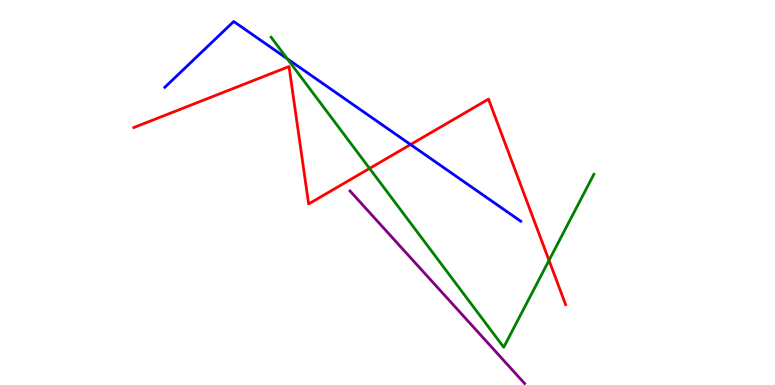[{'lines': ['blue', 'red'], 'intersections': [{'x': 5.3, 'y': 6.25}]}, {'lines': ['green', 'red'], 'intersections': [{'x': 4.77, 'y': 5.63}, {'x': 7.08, 'y': 3.24}]}, {'lines': ['purple', 'red'], 'intersections': []}, {'lines': ['blue', 'green'], 'intersections': [{'x': 3.71, 'y': 8.47}]}, {'lines': ['blue', 'purple'], 'intersections': []}, {'lines': ['green', 'purple'], 'intersections': []}]